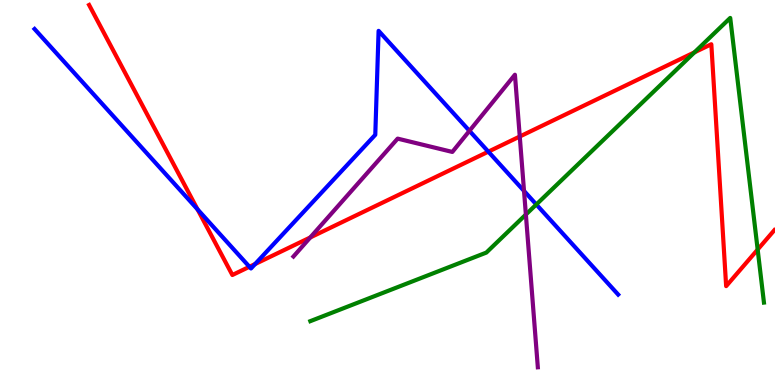[{'lines': ['blue', 'red'], 'intersections': [{'x': 2.55, 'y': 4.56}, {'x': 3.22, 'y': 3.07}, {'x': 3.29, 'y': 3.14}, {'x': 6.3, 'y': 6.06}]}, {'lines': ['green', 'red'], 'intersections': [{'x': 8.96, 'y': 8.64}, {'x': 9.78, 'y': 3.52}]}, {'lines': ['purple', 'red'], 'intersections': [{'x': 4.0, 'y': 3.83}, {'x': 6.71, 'y': 6.45}]}, {'lines': ['blue', 'green'], 'intersections': [{'x': 6.92, 'y': 4.69}]}, {'lines': ['blue', 'purple'], 'intersections': [{'x': 6.06, 'y': 6.6}, {'x': 6.76, 'y': 5.04}]}, {'lines': ['green', 'purple'], 'intersections': [{'x': 6.79, 'y': 4.43}]}]